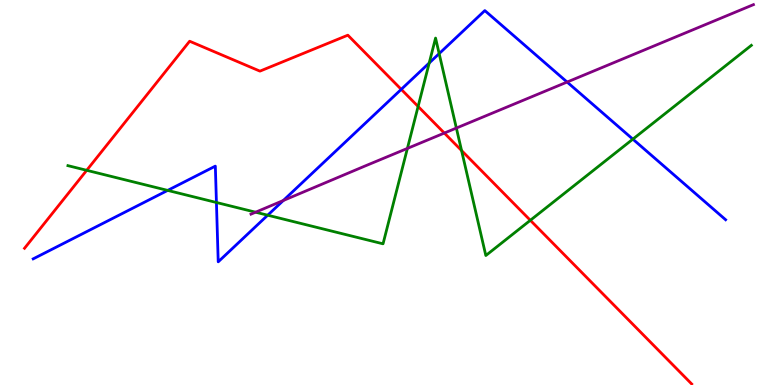[{'lines': ['blue', 'red'], 'intersections': [{'x': 5.18, 'y': 7.68}]}, {'lines': ['green', 'red'], 'intersections': [{'x': 1.12, 'y': 5.58}, {'x': 5.39, 'y': 7.23}, {'x': 5.96, 'y': 6.09}, {'x': 6.84, 'y': 4.28}]}, {'lines': ['purple', 'red'], 'intersections': [{'x': 5.73, 'y': 6.54}]}, {'lines': ['blue', 'green'], 'intersections': [{'x': 2.16, 'y': 5.05}, {'x': 2.79, 'y': 4.74}, {'x': 3.45, 'y': 4.41}, {'x': 5.54, 'y': 8.36}, {'x': 5.67, 'y': 8.61}, {'x': 8.17, 'y': 6.39}]}, {'lines': ['blue', 'purple'], 'intersections': [{'x': 3.66, 'y': 4.79}, {'x': 7.32, 'y': 7.87}]}, {'lines': ['green', 'purple'], 'intersections': [{'x': 3.3, 'y': 4.49}, {'x': 5.26, 'y': 6.15}, {'x': 5.89, 'y': 6.67}]}]